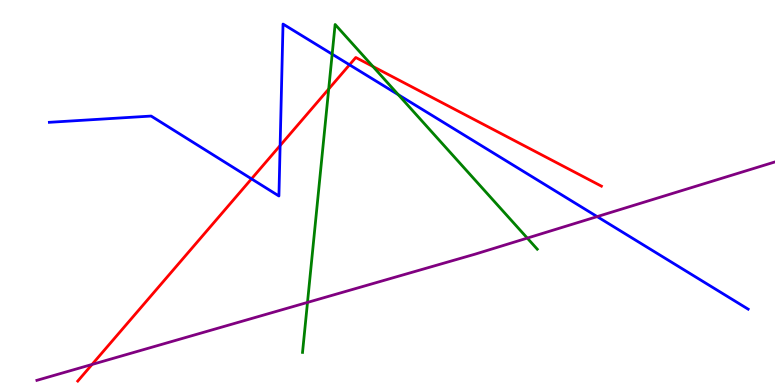[{'lines': ['blue', 'red'], 'intersections': [{'x': 3.25, 'y': 5.35}, {'x': 3.61, 'y': 6.22}, {'x': 4.51, 'y': 8.32}]}, {'lines': ['green', 'red'], 'intersections': [{'x': 4.24, 'y': 7.69}, {'x': 4.81, 'y': 8.27}]}, {'lines': ['purple', 'red'], 'intersections': [{'x': 1.19, 'y': 0.534}]}, {'lines': ['blue', 'green'], 'intersections': [{'x': 4.29, 'y': 8.59}, {'x': 5.14, 'y': 7.54}]}, {'lines': ['blue', 'purple'], 'intersections': [{'x': 7.71, 'y': 4.37}]}, {'lines': ['green', 'purple'], 'intersections': [{'x': 3.97, 'y': 2.15}, {'x': 6.8, 'y': 3.82}]}]